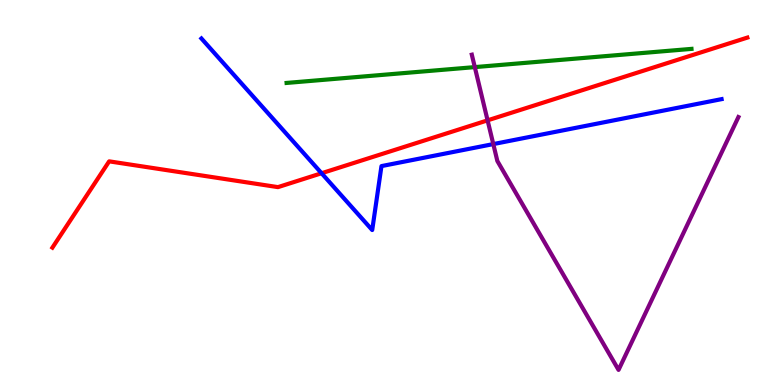[{'lines': ['blue', 'red'], 'intersections': [{'x': 4.15, 'y': 5.5}]}, {'lines': ['green', 'red'], 'intersections': []}, {'lines': ['purple', 'red'], 'intersections': [{'x': 6.29, 'y': 6.87}]}, {'lines': ['blue', 'green'], 'intersections': []}, {'lines': ['blue', 'purple'], 'intersections': [{'x': 6.37, 'y': 6.26}]}, {'lines': ['green', 'purple'], 'intersections': [{'x': 6.13, 'y': 8.26}]}]